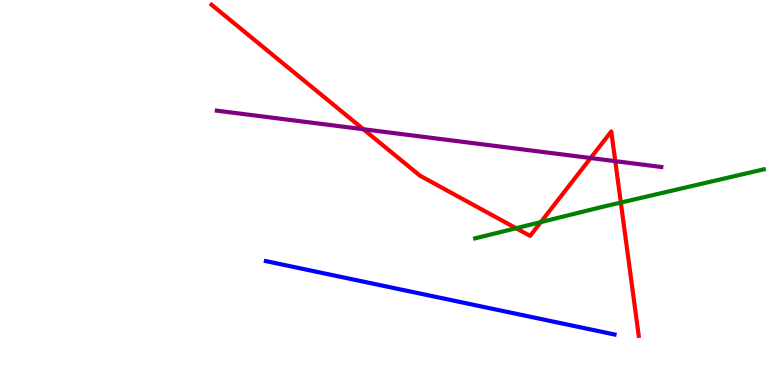[{'lines': ['blue', 'red'], 'intersections': []}, {'lines': ['green', 'red'], 'intersections': [{'x': 6.66, 'y': 4.07}, {'x': 6.98, 'y': 4.23}, {'x': 8.01, 'y': 4.74}]}, {'lines': ['purple', 'red'], 'intersections': [{'x': 4.69, 'y': 6.64}, {'x': 7.62, 'y': 5.9}, {'x': 7.94, 'y': 5.81}]}, {'lines': ['blue', 'green'], 'intersections': []}, {'lines': ['blue', 'purple'], 'intersections': []}, {'lines': ['green', 'purple'], 'intersections': []}]